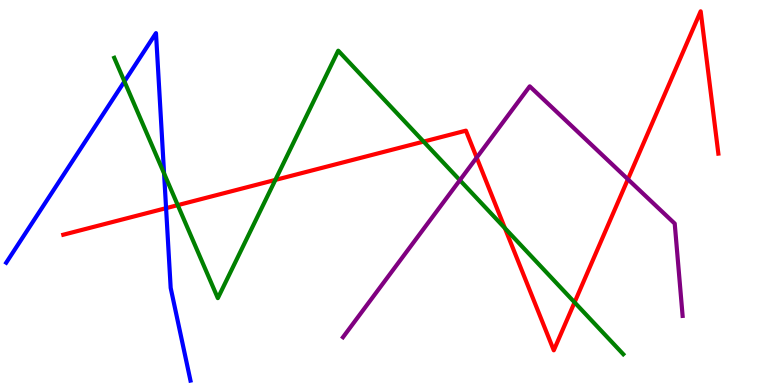[{'lines': ['blue', 'red'], 'intersections': [{'x': 2.14, 'y': 4.59}]}, {'lines': ['green', 'red'], 'intersections': [{'x': 2.29, 'y': 4.67}, {'x': 3.55, 'y': 5.33}, {'x': 5.47, 'y': 6.32}, {'x': 6.52, 'y': 4.07}, {'x': 7.41, 'y': 2.15}]}, {'lines': ['purple', 'red'], 'intersections': [{'x': 6.15, 'y': 5.91}, {'x': 8.1, 'y': 5.34}]}, {'lines': ['blue', 'green'], 'intersections': [{'x': 1.61, 'y': 7.88}, {'x': 2.12, 'y': 5.5}]}, {'lines': ['blue', 'purple'], 'intersections': []}, {'lines': ['green', 'purple'], 'intersections': [{'x': 5.93, 'y': 5.32}]}]